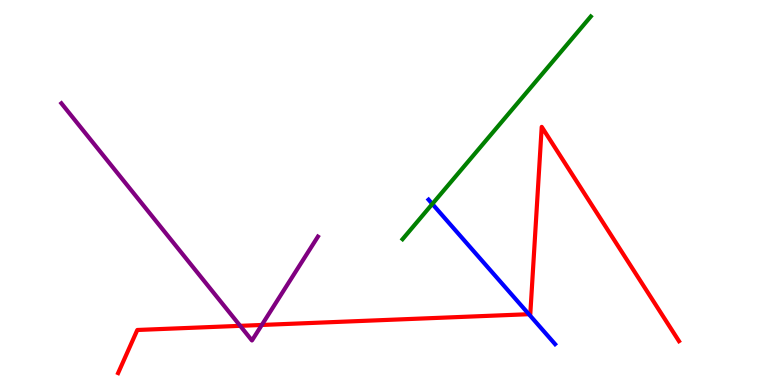[{'lines': ['blue', 'red'], 'intersections': [{'x': 6.82, 'y': 1.84}]}, {'lines': ['green', 'red'], 'intersections': []}, {'lines': ['purple', 'red'], 'intersections': [{'x': 3.1, 'y': 1.54}, {'x': 3.38, 'y': 1.56}]}, {'lines': ['blue', 'green'], 'intersections': [{'x': 5.58, 'y': 4.7}]}, {'lines': ['blue', 'purple'], 'intersections': []}, {'lines': ['green', 'purple'], 'intersections': []}]